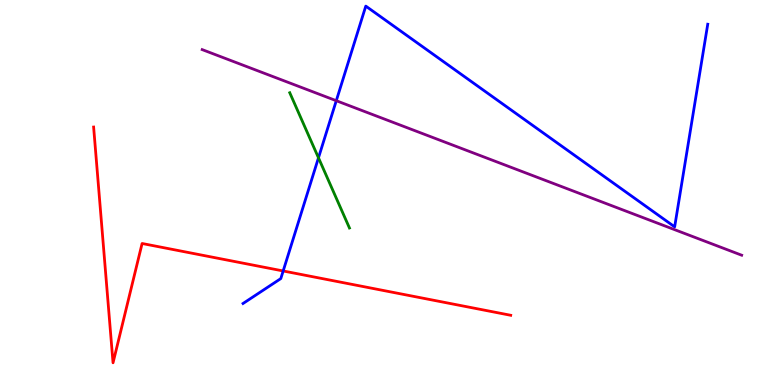[{'lines': ['blue', 'red'], 'intersections': [{'x': 3.65, 'y': 2.96}]}, {'lines': ['green', 'red'], 'intersections': []}, {'lines': ['purple', 'red'], 'intersections': []}, {'lines': ['blue', 'green'], 'intersections': [{'x': 4.11, 'y': 5.9}]}, {'lines': ['blue', 'purple'], 'intersections': [{'x': 4.34, 'y': 7.38}]}, {'lines': ['green', 'purple'], 'intersections': []}]